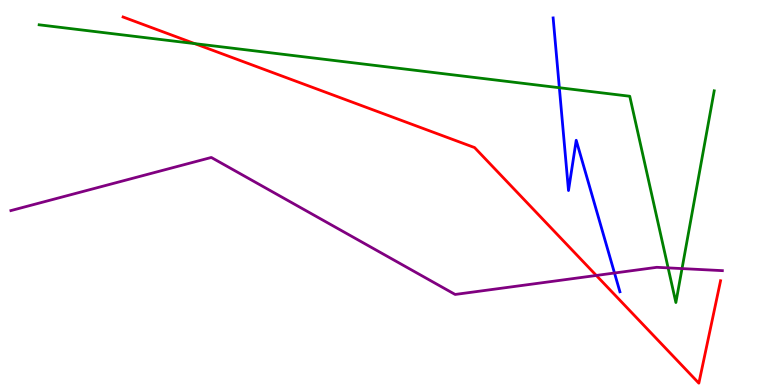[{'lines': ['blue', 'red'], 'intersections': []}, {'lines': ['green', 'red'], 'intersections': [{'x': 2.51, 'y': 8.87}]}, {'lines': ['purple', 'red'], 'intersections': [{'x': 7.69, 'y': 2.85}]}, {'lines': ['blue', 'green'], 'intersections': [{'x': 7.22, 'y': 7.72}]}, {'lines': ['blue', 'purple'], 'intersections': [{'x': 7.93, 'y': 2.91}]}, {'lines': ['green', 'purple'], 'intersections': [{'x': 8.62, 'y': 3.04}, {'x': 8.8, 'y': 3.02}]}]